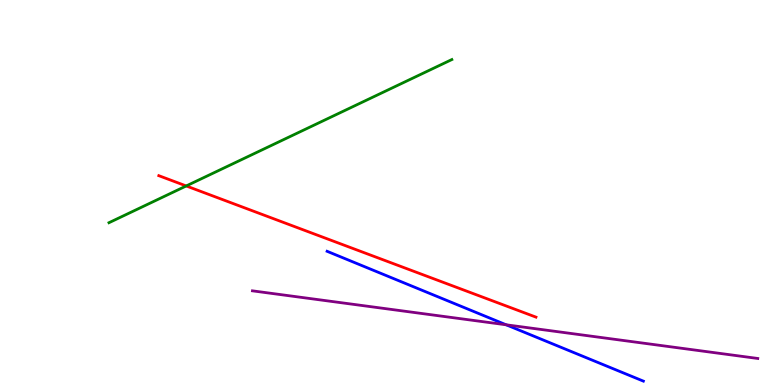[{'lines': ['blue', 'red'], 'intersections': []}, {'lines': ['green', 'red'], 'intersections': [{'x': 2.4, 'y': 5.17}]}, {'lines': ['purple', 'red'], 'intersections': []}, {'lines': ['blue', 'green'], 'intersections': []}, {'lines': ['blue', 'purple'], 'intersections': [{'x': 6.53, 'y': 1.56}]}, {'lines': ['green', 'purple'], 'intersections': []}]